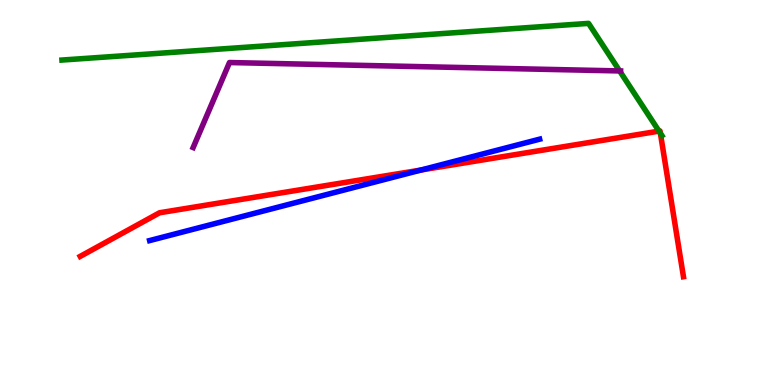[{'lines': ['blue', 'red'], 'intersections': [{'x': 5.43, 'y': 5.58}]}, {'lines': ['green', 'red'], 'intersections': [{'x': 8.5, 'y': 6.59}, {'x': 8.52, 'y': 6.54}]}, {'lines': ['purple', 'red'], 'intersections': []}, {'lines': ['blue', 'green'], 'intersections': []}, {'lines': ['blue', 'purple'], 'intersections': []}, {'lines': ['green', 'purple'], 'intersections': [{'x': 8.0, 'y': 8.16}]}]